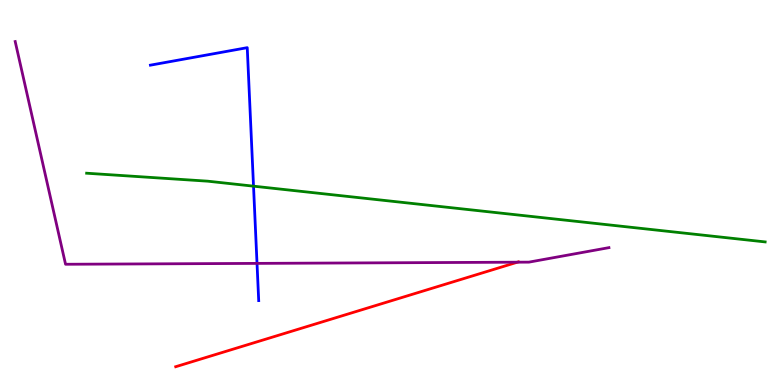[{'lines': ['blue', 'red'], 'intersections': []}, {'lines': ['green', 'red'], 'intersections': []}, {'lines': ['purple', 'red'], 'intersections': [{'x': 6.68, 'y': 3.19}]}, {'lines': ['blue', 'green'], 'intersections': [{'x': 3.27, 'y': 5.16}]}, {'lines': ['blue', 'purple'], 'intersections': [{'x': 3.32, 'y': 3.16}]}, {'lines': ['green', 'purple'], 'intersections': []}]